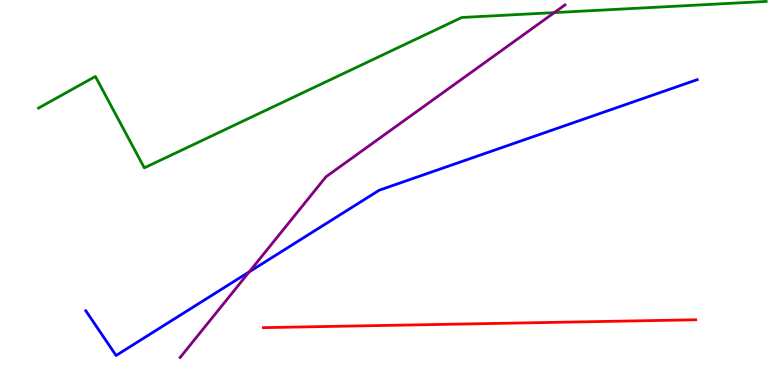[{'lines': ['blue', 'red'], 'intersections': []}, {'lines': ['green', 'red'], 'intersections': []}, {'lines': ['purple', 'red'], 'intersections': []}, {'lines': ['blue', 'green'], 'intersections': []}, {'lines': ['blue', 'purple'], 'intersections': [{'x': 3.22, 'y': 2.94}]}, {'lines': ['green', 'purple'], 'intersections': [{'x': 7.15, 'y': 9.67}]}]